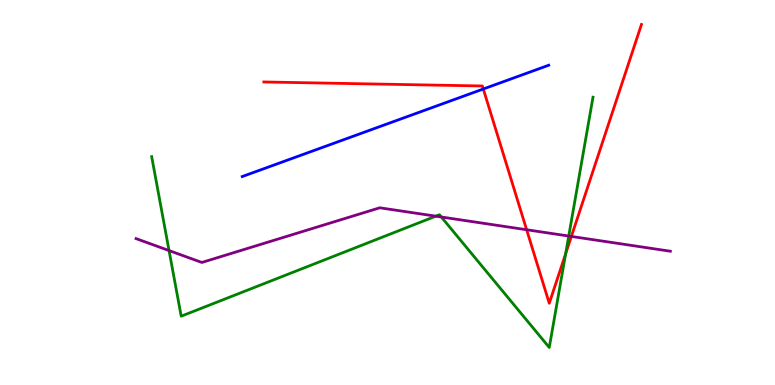[{'lines': ['blue', 'red'], 'intersections': [{'x': 6.24, 'y': 7.69}]}, {'lines': ['green', 'red'], 'intersections': [{'x': 7.3, 'y': 3.41}]}, {'lines': ['purple', 'red'], 'intersections': [{'x': 6.8, 'y': 4.03}, {'x': 7.37, 'y': 3.86}]}, {'lines': ['blue', 'green'], 'intersections': []}, {'lines': ['blue', 'purple'], 'intersections': []}, {'lines': ['green', 'purple'], 'intersections': [{'x': 2.18, 'y': 3.49}, {'x': 5.62, 'y': 4.39}, {'x': 5.69, 'y': 4.36}, {'x': 7.34, 'y': 3.87}]}]